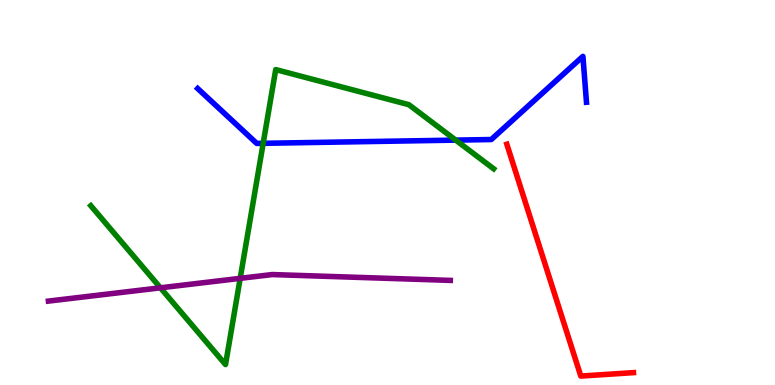[{'lines': ['blue', 'red'], 'intersections': []}, {'lines': ['green', 'red'], 'intersections': []}, {'lines': ['purple', 'red'], 'intersections': []}, {'lines': ['blue', 'green'], 'intersections': [{'x': 3.4, 'y': 6.28}, {'x': 5.88, 'y': 6.36}]}, {'lines': ['blue', 'purple'], 'intersections': []}, {'lines': ['green', 'purple'], 'intersections': [{'x': 2.07, 'y': 2.52}, {'x': 3.1, 'y': 2.77}]}]